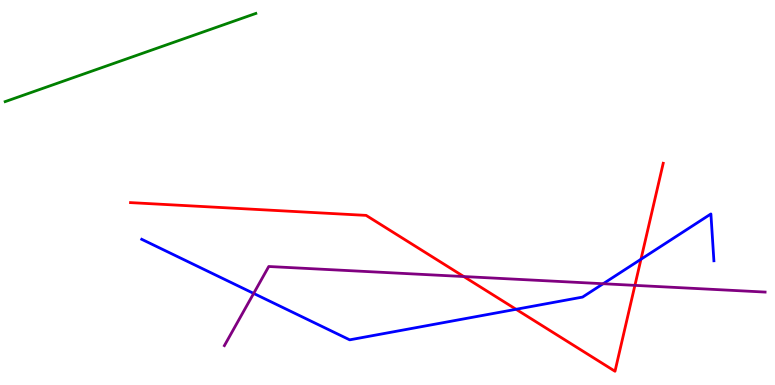[{'lines': ['blue', 'red'], 'intersections': [{'x': 6.66, 'y': 1.97}, {'x': 8.27, 'y': 3.27}]}, {'lines': ['green', 'red'], 'intersections': []}, {'lines': ['purple', 'red'], 'intersections': [{'x': 5.98, 'y': 2.82}, {'x': 8.19, 'y': 2.59}]}, {'lines': ['blue', 'green'], 'intersections': []}, {'lines': ['blue', 'purple'], 'intersections': [{'x': 3.27, 'y': 2.38}, {'x': 7.78, 'y': 2.63}]}, {'lines': ['green', 'purple'], 'intersections': []}]